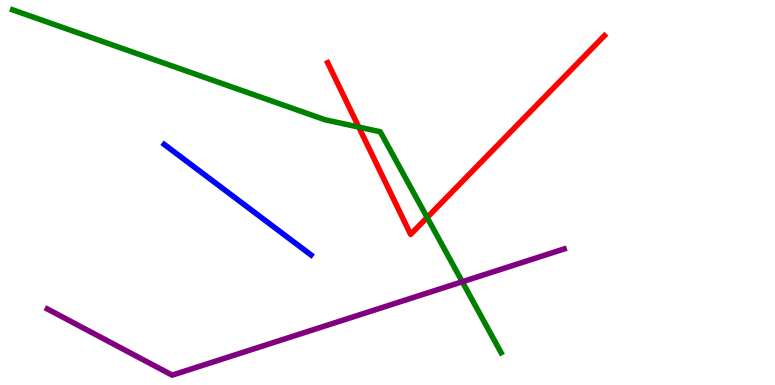[{'lines': ['blue', 'red'], 'intersections': []}, {'lines': ['green', 'red'], 'intersections': [{'x': 4.63, 'y': 6.7}, {'x': 5.51, 'y': 4.35}]}, {'lines': ['purple', 'red'], 'intersections': []}, {'lines': ['blue', 'green'], 'intersections': []}, {'lines': ['blue', 'purple'], 'intersections': []}, {'lines': ['green', 'purple'], 'intersections': [{'x': 5.97, 'y': 2.68}]}]